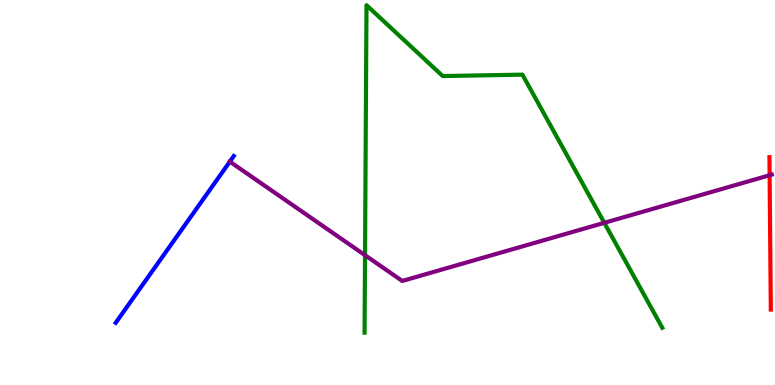[{'lines': ['blue', 'red'], 'intersections': []}, {'lines': ['green', 'red'], 'intersections': []}, {'lines': ['purple', 'red'], 'intersections': [{'x': 9.93, 'y': 5.45}]}, {'lines': ['blue', 'green'], 'intersections': []}, {'lines': ['blue', 'purple'], 'intersections': [{'x': 2.97, 'y': 5.8}]}, {'lines': ['green', 'purple'], 'intersections': [{'x': 4.71, 'y': 3.37}, {'x': 7.8, 'y': 4.21}]}]